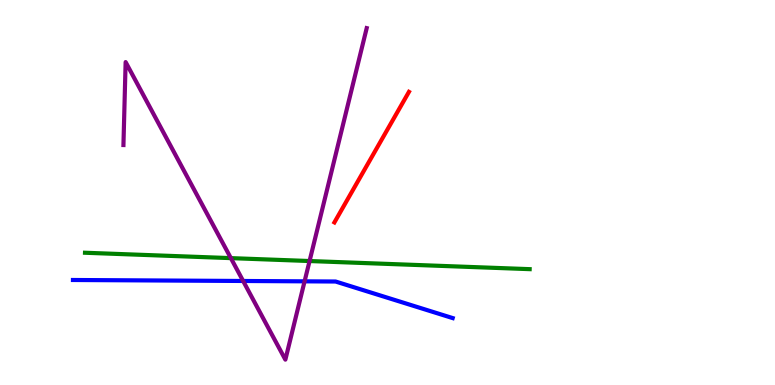[{'lines': ['blue', 'red'], 'intersections': []}, {'lines': ['green', 'red'], 'intersections': []}, {'lines': ['purple', 'red'], 'intersections': []}, {'lines': ['blue', 'green'], 'intersections': []}, {'lines': ['blue', 'purple'], 'intersections': [{'x': 3.14, 'y': 2.7}, {'x': 3.93, 'y': 2.69}]}, {'lines': ['green', 'purple'], 'intersections': [{'x': 2.98, 'y': 3.3}, {'x': 3.99, 'y': 3.22}]}]